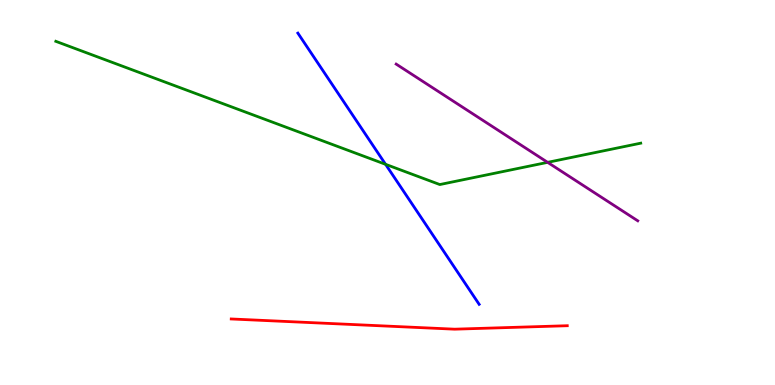[{'lines': ['blue', 'red'], 'intersections': []}, {'lines': ['green', 'red'], 'intersections': []}, {'lines': ['purple', 'red'], 'intersections': []}, {'lines': ['blue', 'green'], 'intersections': [{'x': 4.98, 'y': 5.73}]}, {'lines': ['blue', 'purple'], 'intersections': []}, {'lines': ['green', 'purple'], 'intersections': [{'x': 7.07, 'y': 5.78}]}]